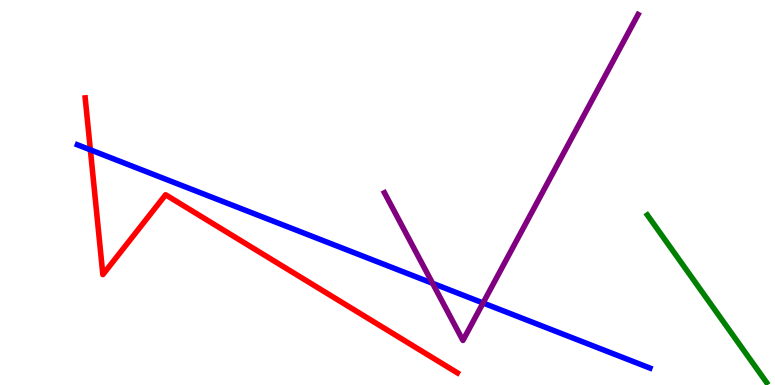[{'lines': ['blue', 'red'], 'intersections': [{'x': 1.17, 'y': 6.11}]}, {'lines': ['green', 'red'], 'intersections': []}, {'lines': ['purple', 'red'], 'intersections': []}, {'lines': ['blue', 'green'], 'intersections': []}, {'lines': ['blue', 'purple'], 'intersections': [{'x': 5.58, 'y': 2.64}, {'x': 6.23, 'y': 2.13}]}, {'lines': ['green', 'purple'], 'intersections': []}]